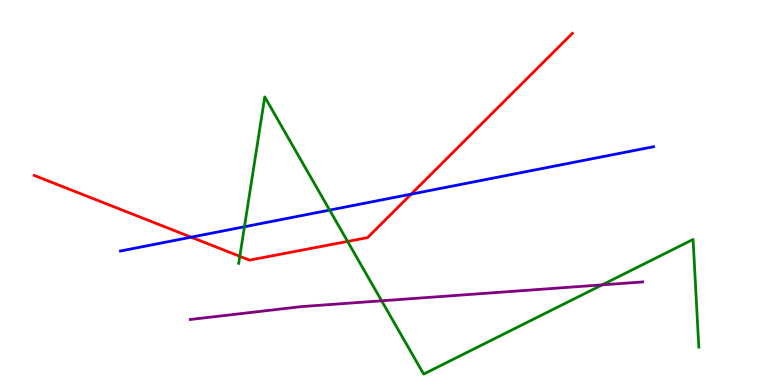[{'lines': ['blue', 'red'], 'intersections': [{'x': 2.47, 'y': 3.84}, {'x': 5.3, 'y': 4.96}]}, {'lines': ['green', 'red'], 'intersections': [{'x': 3.09, 'y': 3.34}, {'x': 4.49, 'y': 3.73}]}, {'lines': ['purple', 'red'], 'intersections': []}, {'lines': ['blue', 'green'], 'intersections': [{'x': 3.15, 'y': 4.11}, {'x': 4.25, 'y': 4.54}]}, {'lines': ['blue', 'purple'], 'intersections': []}, {'lines': ['green', 'purple'], 'intersections': [{'x': 4.92, 'y': 2.19}, {'x': 7.77, 'y': 2.6}]}]